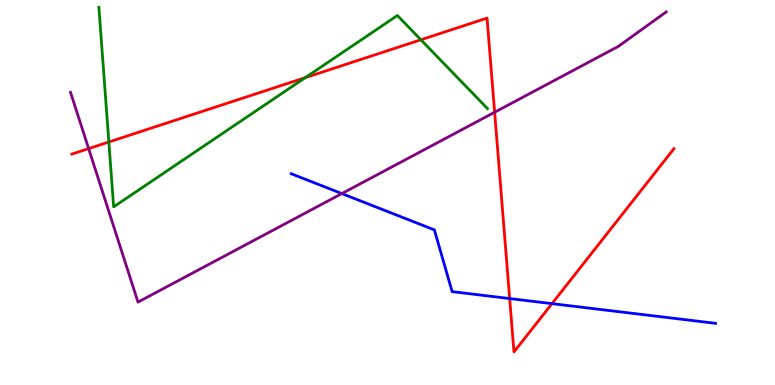[{'lines': ['blue', 'red'], 'intersections': [{'x': 6.58, 'y': 2.25}, {'x': 7.12, 'y': 2.11}]}, {'lines': ['green', 'red'], 'intersections': [{'x': 1.4, 'y': 6.31}, {'x': 3.94, 'y': 7.98}, {'x': 5.43, 'y': 8.97}]}, {'lines': ['purple', 'red'], 'intersections': [{'x': 1.14, 'y': 6.14}, {'x': 6.38, 'y': 7.08}]}, {'lines': ['blue', 'green'], 'intersections': []}, {'lines': ['blue', 'purple'], 'intersections': [{'x': 4.41, 'y': 4.97}]}, {'lines': ['green', 'purple'], 'intersections': []}]